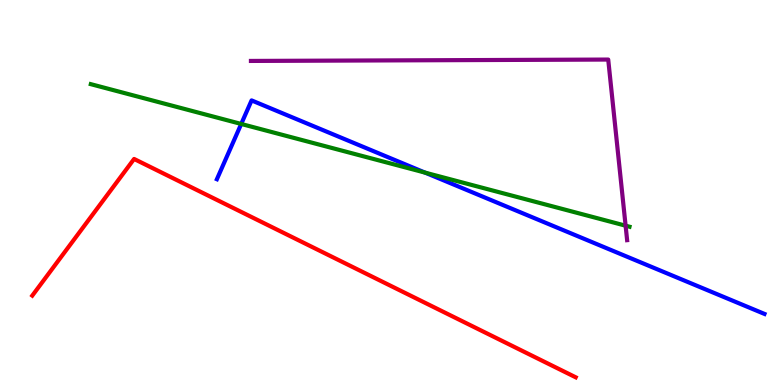[{'lines': ['blue', 'red'], 'intersections': []}, {'lines': ['green', 'red'], 'intersections': []}, {'lines': ['purple', 'red'], 'intersections': []}, {'lines': ['blue', 'green'], 'intersections': [{'x': 3.11, 'y': 6.78}, {'x': 5.48, 'y': 5.52}]}, {'lines': ['blue', 'purple'], 'intersections': []}, {'lines': ['green', 'purple'], 'intersections': [{'x': 8.07, 'y': 4.14}]}]